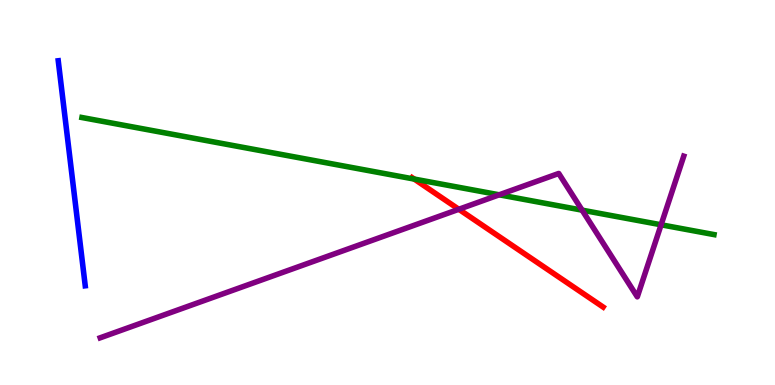[{'lines': ['blue', 'red'], 'intersections': []}, {'lines': ['green', 'red'], 'intersections': [{'x': 5.34, 'y': 5.35}]}, {'lines': ['purple', 'red'], 'intersections': [{'x': 5.92, 'y': 4.56}]}, {'lines': ['blue', 'green'], 'intersections': []}, {'lines': ['blue', 'purple'], 'intersections': []}, {'lines': ['green', 'purple'], 'intersections': [{'x': 6.44, 'y': 4.94}, {'x': 7.51, 'y': 4.54}, {'x': 8.53, 'y': 4.16}]}]